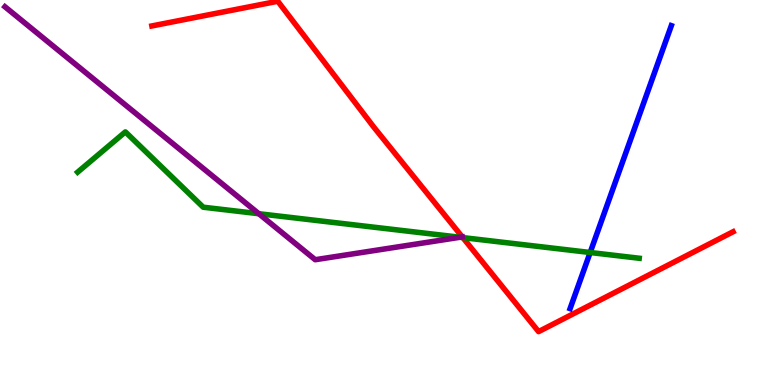[{'lines': ['blue', 'red'], 'intersections': []}, {'lines': ['green', 'red'], 'intersections': [{'x': 5.97, 'y': 3.83}]}, {'lines': ['purple', 'red'], 'intersections': []}, {'lines': ['blue', 'green'], 'intersections': [{'x': 7.62, 'y': 3.44}]}, {'lines': ['blue', 'purple'], 'intersections': []}, {'lines': ['green', 'purple'], 'intersections': [{'x': 3.34, 'y': 4.45}, {'x': 5.94, 'y': 3.84}]}]